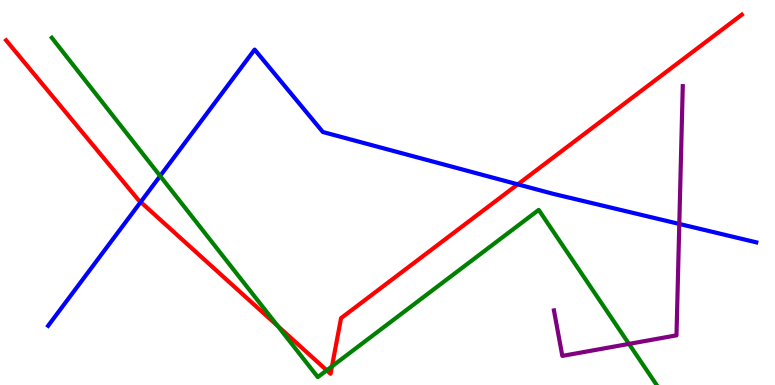[{'lines': ['blue', 'red'], 'intersections': [{'x': 1.82, 'y': 4.75}, {'x': 6.68, 'y': 5.21}]}, {'lines': ['green', 'red'], 'intersections': [{'x': 3.58, 'y': 1.53}, {'x': 4.22, 'y': 0.381}, {'x': 4.28, 'y': 0.484}]}, {'lines': ['purple', 'red'], 'intersections': []}, {'lines': ['blue', 'green'], 'intersections': [{'x': 2.07, 'y': 5.43}]}, {'lines': ['blue', 'purple'], 'intersections': [{'x': 8.77, 'y': 4.18}]}, {'lines': ['green', 'purple'], 'intersections': [{'x': 8.12, 'y': 1.07}]}]